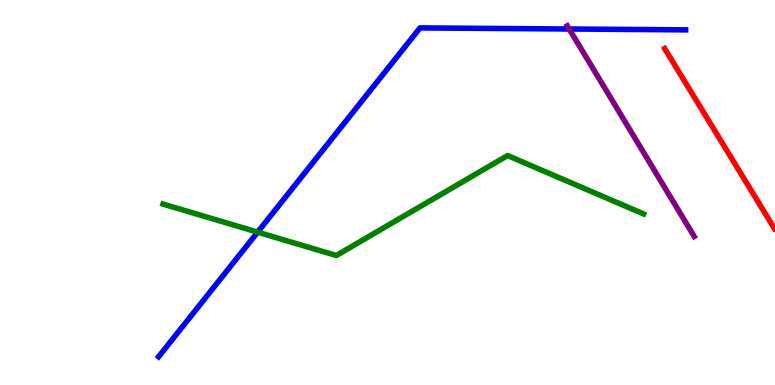[{'lines': ['blue', 'red'], 'intersections': []}, {'lines': ['green', 'red'], 'intersections': []}, {'lines': ['purple', 'red'], 'intersections': []}, {'lines': ['blue', 'green'], 'intersections': [{'x': 3.32, 'y': 3.97}]}, {'lines': ['blue', 'purple'], 'intersections': [{'x': 7.34, 'y': 9.25}]}, {'lines': ['green', 'purple'], 'intersections': []}]